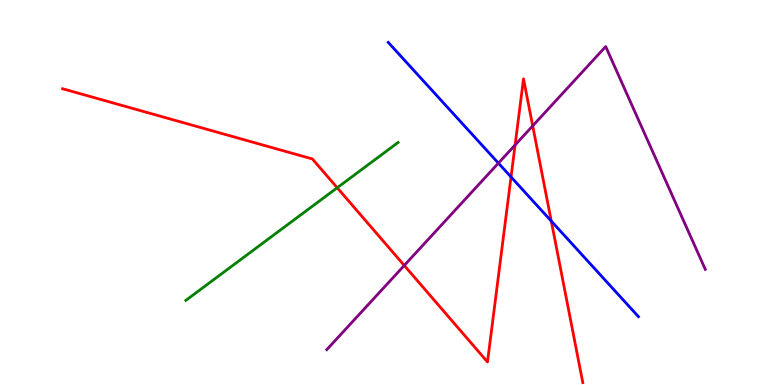[{'lines': ['blue', 'red'], 'intersections': [{'x': 6.59, 'y': 5.4}, {'x': 7.11, 'y': 4.26}]}, {'lines': ['green', 'red'], 'intersections': [{'x': 4.35, 'y': 5.12}]}, {'lines': ['purple', 'red'], 'intersections': [{'x': 5.22, 'y': 3.1}, {'x': 6.65, 'y': 6.23}, {'x': 6.87, 'y': 6.73}]}, {'lines': ['blue', 'green'], 'intersections': []}, {'lines': ['blue', 'purple'], 'intersections': [{'x': 6.43, 'y': 5.76}]}, {'lines': ['green', 'purple'], 'intersections': []}]